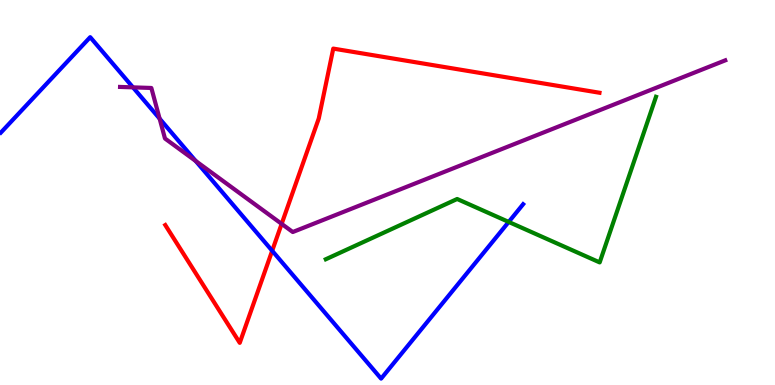[{'lines': ['blue', 'red'], 'intersections': [{'x': 3.51, 'y': 3.49}]}, {'lines': ['green', 'red'], 'intersections': []}, {'lines': ['purple', 'red'], 'intersections': [{'x': 3.63, 'y': 4.19}]}, {'lines': ['blue', 'green'], 'intersections': [{'x': 6.56, 'y': 4.24}]}, {'lines': ['blue', 'purple'], 'intersections': [{'x': 1.72, 'y': 7.73}, {'x': 2.06, 'y': 6.92}, {'x': 2.53, 'y': 5.82}]}, {'lines': ['green', 'purple'], 'intersections': []}]